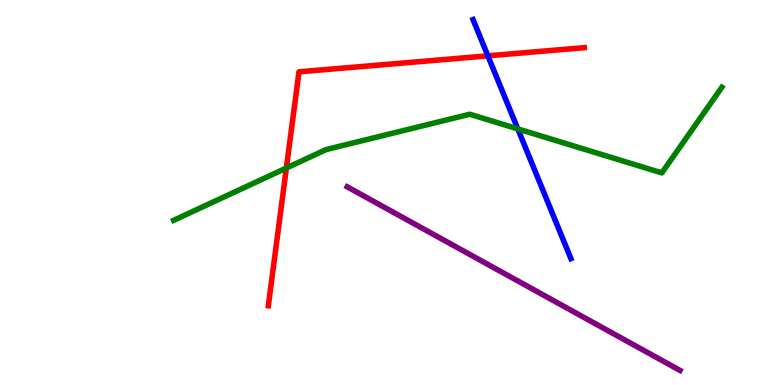[{'lines': ['blue', 'red'], 'intersections': [{'x': 6.3, 'y': 8.55}]}, {'lines': ['green', 'red'], 'intersections': [{'x': 3.7, 'y': 5.64}]}, {'lines': ['purple', 'red'], 'intersections': []}, {'lines': ['blue', 'green'], 'intersections': [{'x': 6.68, 'y': 6.65}]}, {'lines': ['blue', 'purple'], 'intersections': []}, {'lines': ['green', 'purple'], 'intersections': []}]